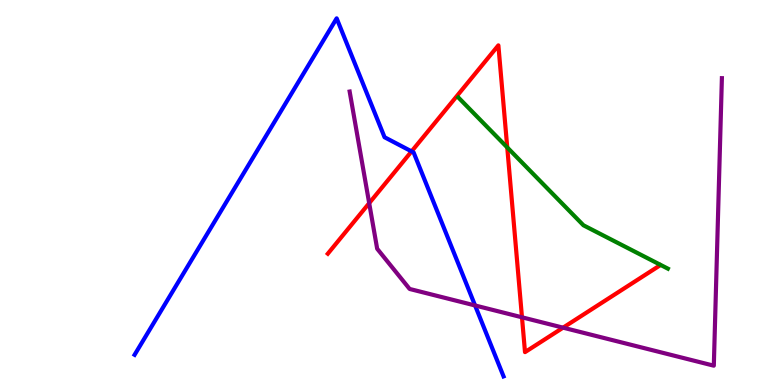[{'lines': ['blue', 'red'], 'intersections': [{'x': 5.31, 'y': 6.07}]}, {'lines': ['green', 'red'], 'intersections': [{'x': 6.55, 'y': 6.17}]}, {'lines': ['purple', 'red'], 'intersections': [{'x': 4.76, 'y': 4.72}, {'x': 6.74, 'y': 1.76}, {'x': 7.27, 'y': 1.49}]}, {'lines': ['blue', 'green'], 'intersections': []}, {'lines': ['blue', 'purple'], 'intersections': [{'x': 6.13, 'y': 2.07}]}, {'lines': ['green', 'purple'], 'intersections': []}]